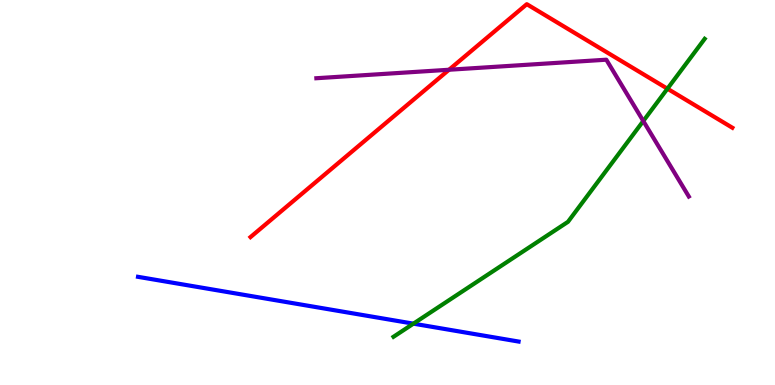[{'lines': ['blue', 'red'], 'intersections': []}, {'lines': ['green', 'red'], 'intersections': [{'x': 8.61, 'y': 7.7}]}, {'lines': ['purple', 'red'], 'intersections': [{'x': 5.79, 'y': 8.19}]}, {'lines': ['blue', 'green'], 'intersections': [{'x': 5.33, 'y': 1.59}]}, {'lines': ['blue', 'purple'], 'intersections': []}, {'lines': ['green', 'purple'], 'intersections': [{'x': 8.3, 'y': 6.86}]}]